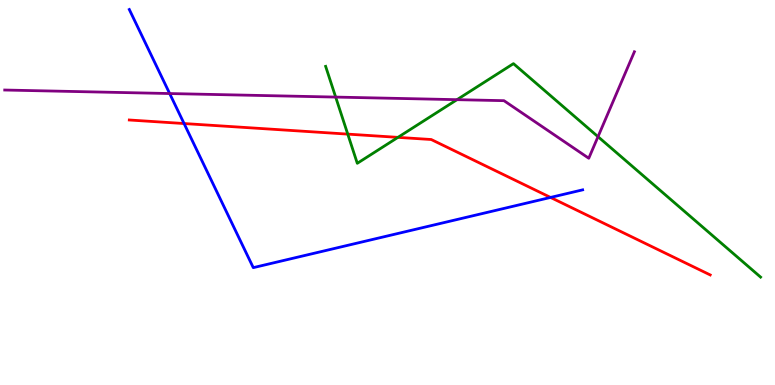[{'lines': ['blue', 'red'], 'intersections': [{'x': 2.38, 'y': 6.79}, {'x': 7.1, 'y': 4.87}]}, {'lines': ['green', 'red'], 'intersections': [{'x': 4.49, 'y': 6.52}, {'x': 5.13, 'y': 6.43}]}, {'lines': ['purple', 'red'], 'intersections': []}, {'lines': ['blue', 'green'], 'intersections': []}, {'lines': ['blue', 'purple'], 'intersections': [{'x': 2.19, 'y': 7.57}]}, {'lines': ['green', 'purple'], 'intersections': [{'x': 4.33, 'y': 7.48}, {'x': 5.9, 'y': 7.41}, {'x': 7.72, 'y': 6.45}]}]